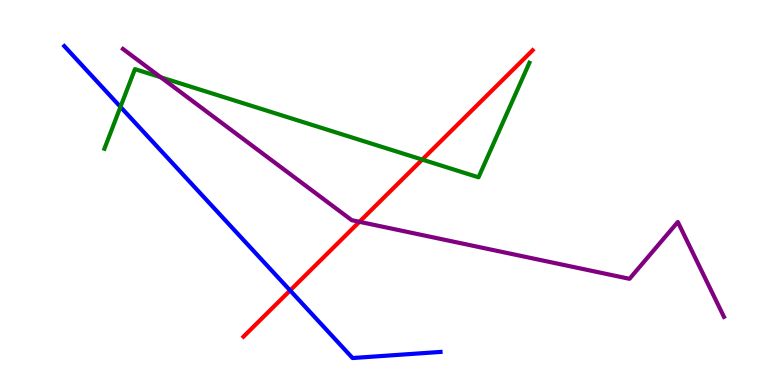[{'lines': ['blue', 'red'], 'intersections': [{'x': 3.74, 'y': 2.46}]}, {'lines': ['green', 'red'], 'intersections': [{'x': 5.45, 'y': 5.85}]}, {'lines': ['purple', 'red'], 'intersections': [{'x': 4.64, 'y': 4.24}]}, {'lines': ['blue', 'green'], 'intersections': [{'x': 1.55, 'y': 7.22}]}, {'lines': ['blue', 'purple'], 'intersections': []}, {'lines': ['green', 'purple'], 'intersections': [{'x': 2.07, 'y': 7.99}]}]